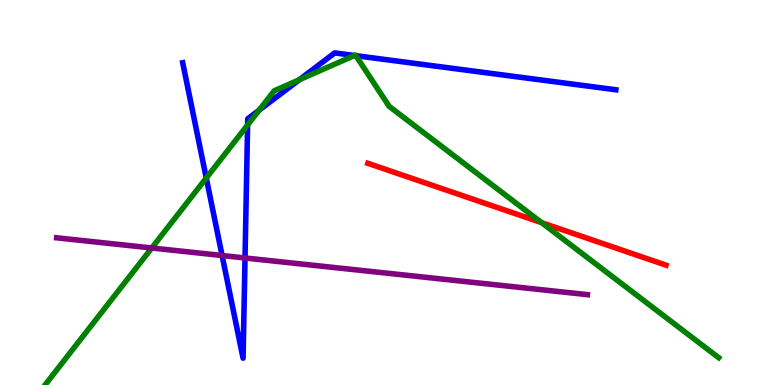[{'lines': ['blue', 'red'], 'intersections': []}, {'lines': ['green', 'red'], 'intersections': [{'x': 6.99, 'y': 4.22}]}, {'lines': ['purple', 'red'], 'intersections': []}, {'lines': ['blue', 'green'], 'intersections': [{'x': 2.66, 'y': 5.38}, {'x': 3.19, 'y': 6.75}, {'x': 3.34, 'y': 7.14}, {'x': 3.86, 'y': 7.93}, {'x': 4.57, 'y': 8.56}, {'x': 4.59, 'y': 8.55}]}, {'lines': ['blue', 'purple'], 'intersections': [{'x': 2.87, 'y': 3.36}, {'x': 3.16, 'y': 3.3}]}, {'lines': ['green', 'purple'], 'intersections': [{'x': 1.96, 'y': 3.56}]}]